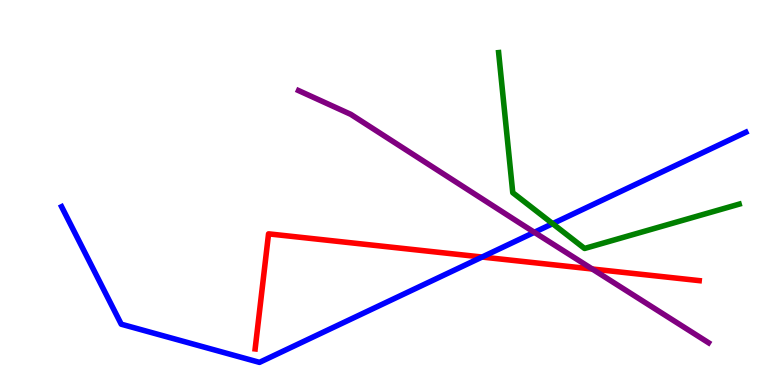[{'lines': ['blue', 'red'], 'intersections': [{'x': 6.22, 'y': 3.32}]}, {'lines': ['green', 'red'], 'intersections': []}, {'lines': ['purple', 'red'], 'intersections': [{'x': 7.64, 'y': 3.01}]}, {'lines': ['blue', 'green'], 'intersections': [{'x': 7.13, 'y': 4.19}]}, {'lines': ['blue', 'purple'], 'intersections': [{'x': 6.89, 'y': 3.97}]}, {'lines': ['green', 'purple'], 'intersections': []}]